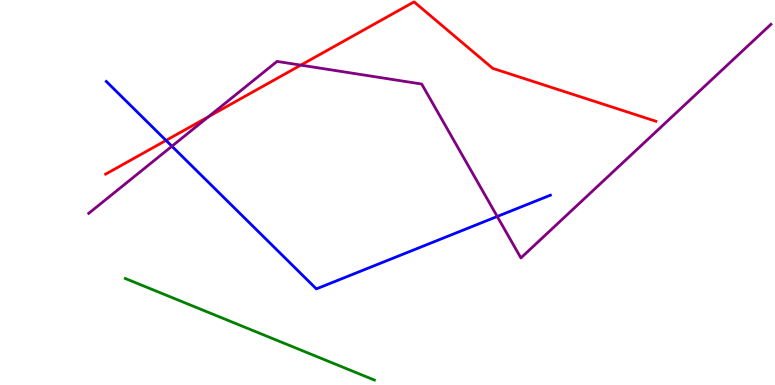[{'lines': ['blue', 'red'], 'intersections': [{'x': 2.14, 'y': 6.35}]}, {'lines': ['green', 'red'], 'intersections': []}, {'lines': ['purple', 'red'], 'intersections': [{'x': 2.69, 'y': 6.97}, {'x': 3.88, 'y': 8.31}]}, {'lines': ['blue', 'green'], 'intersections': []}, {'lines': ['blue', 'purple'], 'intersections': [{'x': 2.22, 'y': 6.2}, {'x': 6.42, 'y': 4.38}]}, {'lines': ['green', 'purple'], 'intersections': []}]